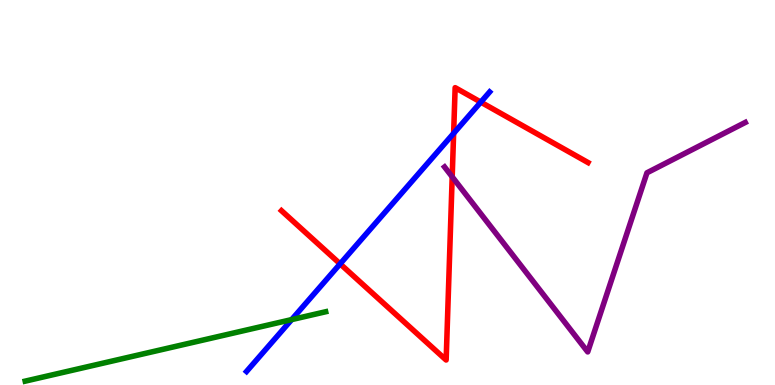[{'lines': ['blue', 'red'], 'intersections': [{'x': 4.39, 'y': 3.15}, {'x': 5.85, 'y': 6.54}, {'x': 6.2, 'y': 7.35}]}, {'lines': ['green', 'red'], 'intersections': []}, {'lines': ['purple', 'red'], 'intersections': [{'x': 5.83, 'y': 5.41}]}, {'lines': ['blue', 'green'], 'intersections': [{'x': 3.76, 'y': 1.7}]}, {'lines': ['blue', 'purple'], 'intersections': []}, {'lines': ['green', 'purple'], 'intersections': []}]